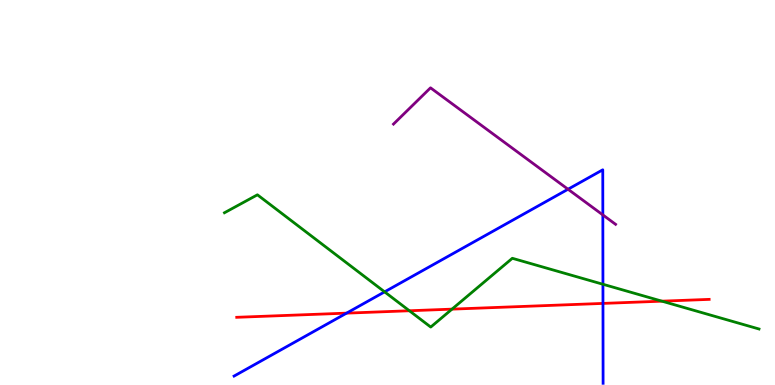[{'lines': ['blue', 'red'], 'intersections': [{'x': 4.47, 'y': 1.87}, {'x': 7.78, 'y': 2.12}]}, {'lines': ['green', 'red'], 'intersections': [{'x': 5.28, 'y': 1.93}, {'x': 5.83, 'y': 1.97}, {'x': 8.54, 'y': 2.18}]}, {'lines': ['purple', 'red'], 'intersections': []}, {'lines': ['blue', 'green'], 'intersections': [{'x': 4.96, 'y': 2.42}, {'x': 7.78, 'y': 2.62}]}, {'lines': ['blue', 'purple'], 'intersections': [{'x': 7.33, 'y': 5.08}, {'x': 7.78, 'y': 4.42}]}, {'lines': ['green', 'purple'], 'intersections': []}]